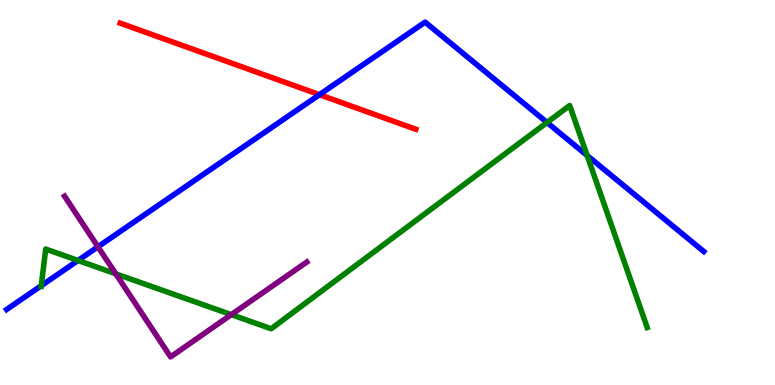[{'lines': ['blue', 'red'], 'intersections': [{'x': 4.12, 'y': 7.54}]}, {'lines': ['green', 'red'], 'intersections': []}, {'lines': ['purple', 'red'], 'intersections': []}, {'lines': ['blue', 'green'], 'intersections': [{'x': 0.532, 'y': 2.58}, {'x': 1.01, 'y': 3.23}, {'x': 7.06, 'y': 6.82}, {'x': 7.58, 'y': 5.96}]}, {'lines': ['blue', 'purple'], 'intersections': [{'x': 1.26, 'y': 3.59}]}, {'lines': ['green', 'purple'], 'intersections': [{'x': 1.49, 'y': 2.89}, {'x': 2.98, 'y': 1.83}]}]